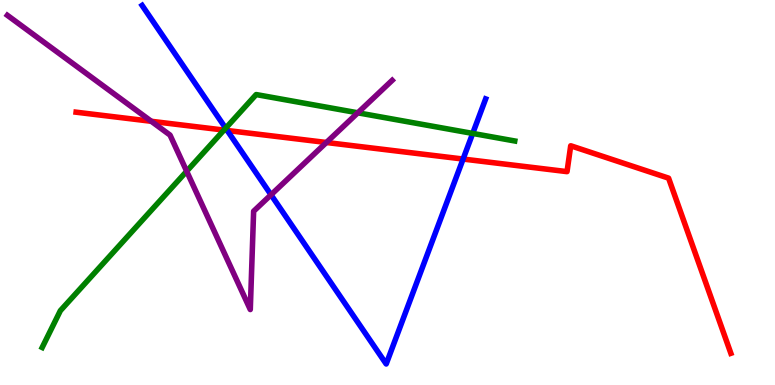[{'lines': ['blue', 'red'], 'intersections': [{'x': 2.93, 'y': 6.61}, {'x': 5.98, 'y': 5.87}]}, {'lines': ['green', 'red'], 'intersections': [{'x': 2.89, 'y': 6.62}]}, {'lines': ['purple', 'red'], 'intersections': [{'x': 1.95, 'y': 6.85}, {'x': 4.21, 'y': 6.3}]}, {'lines': ['blue', 'green'], 'intersections': [{'x': 2.91, 'y': 6.67}, {'x': 6.1, 'y': 6.53}]}, {'lines': ['blue', 'purple'], 'intersections': [{'x': 3.5, 'y': 4.94}]}, {'lines': ['green', 'purple'], 'intersections': [{'x': 2.41, 'y': 5.55}, {'x': 4.62, 'y': 7.07}]}]